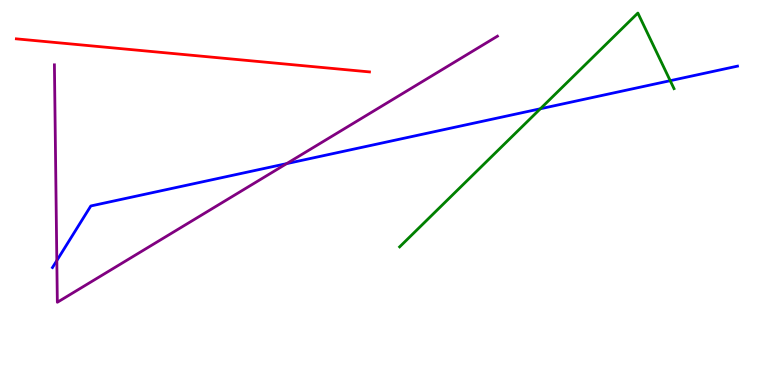[{'lines': ['blue', 'red'], 'intersections': []}, {'lines': ['green', 'red'], 'intersections': []}, {'lines': ['purple', 'red'], 'intersections': []}, {'lines': ['blue', 'green'], 'intersections': [{'x': 6.97, 'y': 7.17}, {'x': 8.65, 'y': 7.9}]}, {'lines': ['blue', 'purple'], 'intersections': [{'x': 0.733, 'y': 3.23}, {'x': 3.7, 'y': 5.75}]}, {'lines': ['green', 'purple'], 'intersections': []}]